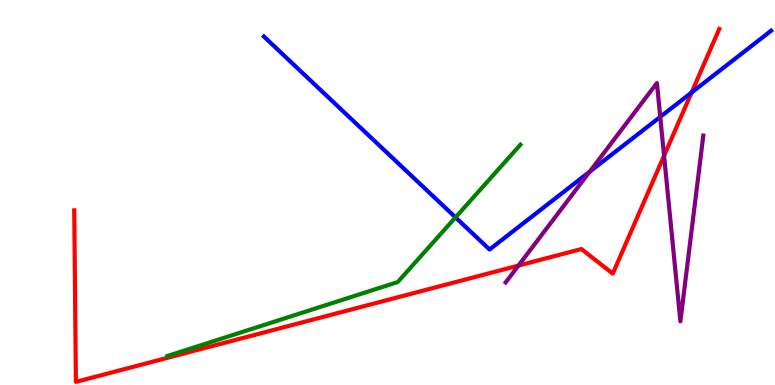[{'lines': ['blue', 'red'], 'intersections': [{'x': 8.92, 'y': 7.6}]}, {'lines': ['green', 'red'], 'intersections': []}, {'lines': ['purple', 'red'], 'intersections': [{'x': 6.69, 'y': 3.1}, {'x': 8.57, 'y': 5.95}]}, {'lines': ['blue', 'green'], 'intersections': [{'x': 5.88, 'y': 4.35}]}, {'lines': ['blue', 'purple'], 'intersections': [{'x': 7.61, 'y': 5.54}, {'x': 8.52, 'y': 6.96}]}, {'lines': ['green', 'purple'], 'intersections': []}]